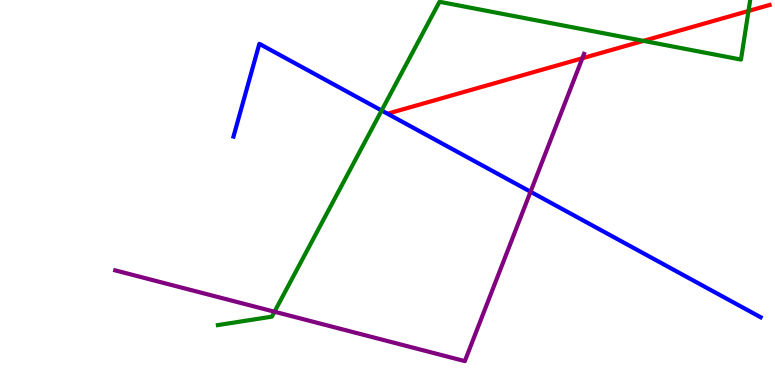[{'lines': ['blue', 'red'], 'intersections': []}, {'lines': ['green', 'red'], 'intersections': [{'x': 8.3, 'y': 8.94}, {'x': 9.66, 'y': 9.72}]}, {'lines': ['purple', 'red'], 'intersections': [{'x': 7.51, 'y': 8.49}]}, {'lines': ['blue', 'green'], 'intersections': [{'x': 4.92, 'y': 7.13}]}, {'lines': ['blue', 'purple'], 'intersections': [{'x': 6.85, 'y': 5.02}]}, {'lines': ['green', 'purple'], 'intersections': [{'x': 3.54, 'y': 1.9}]}]